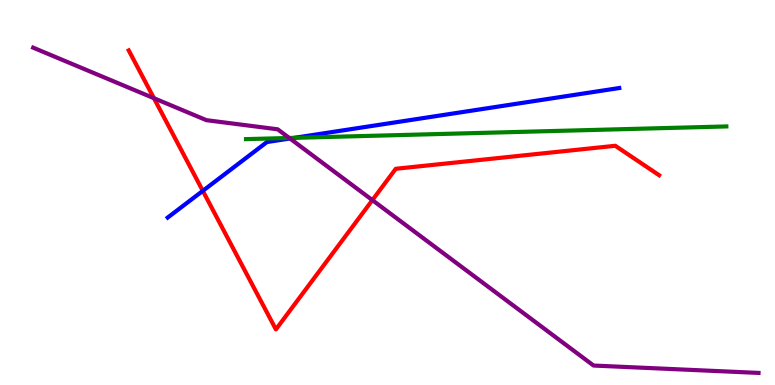[{'lines': ['blue', 'red'], 'intersections': [{'x': 2.62, 'y': 5.04}]}, {'lines': ['green', 'red'], 'intersections': []}, {'lines': ['purple', 'red'], 'intersections': [{'x': 1.99, 'y': 7.45}, {'x': 4.8, 'y': 4.8}]}, {'lines': ['blue', 'green'], 'intersections': [{'x': 3.8, 'y': 6.42}]}, {'lines': ['blue', 'purple'], 'intersections': [{'x': 3.74, 'y': 6.4}]}, {'lines': ['green', 'purple'], 'intersections': [{'x': 3.73, 'y': 6.42}]}]